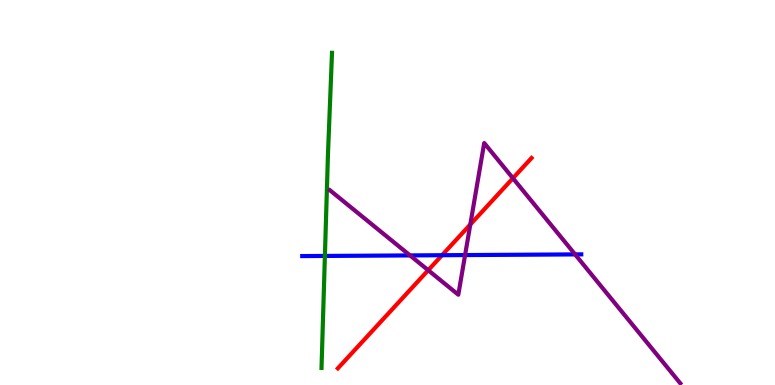[{'lines': ['blue', 'red'], 'intersections': [{'x': 5.7, 'y': 3.37}]}, {'lines': ['green', 'red'], 'intersections': []}, {'lines': ['purple', 'red'], 'intersections': [{'x': 5.53, 'y': 2.98}, {'x': 6.07, 'y': 4.17}, {'x': 6.62, 'y': 5.37}]}, {'lines': ['blue', 'green'], 'intersections': [{'x': 4.19, 'y': 3.35}]}, {'lines': ['blue', 'purple'], 'intersections': [{'x': 5.29, 'y': 3.37}, {'x': 6.0, 'y': 3.37}, {'x': 7.42, 'y': 3.39}]}, {'lines': ['green', 'purple'], 'intersections': []}]